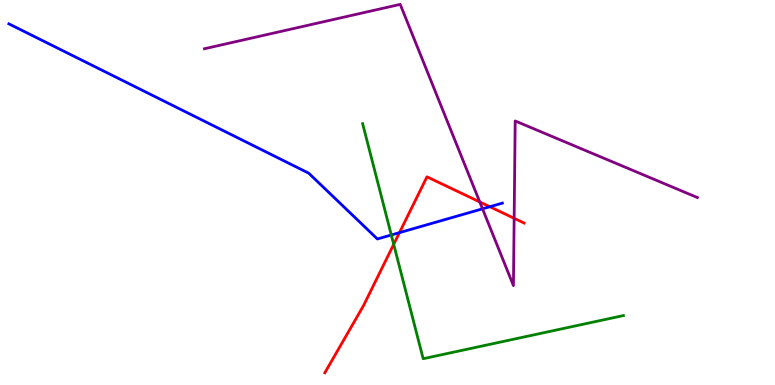[{'lines': ['blue', 'red'], 'intersections': [{'x': 5.15, 'y': 3.96}, {'x': 6.32, 'y': 4.63}]}, {'lines': ['green', 'red'], 'intersections': [{'x': 5.08, 'y': 3.65}]}, {'lines': ['purple', 'red'], 'intersections': [{'x': 6.19, 'y': 4.75}, {'x': 6.63, 'y': 4.33}]}, {'lines': ['blue', 'green'], 'intersections': [{'x': 5.05, 'y': 3.9}]}, {'lines': ['blue', 'purple'], 'intersections': [{'x': 6.23, 'y': 4.58}]}, {'lines': ['green', 'purple'], 'intersections': []}]